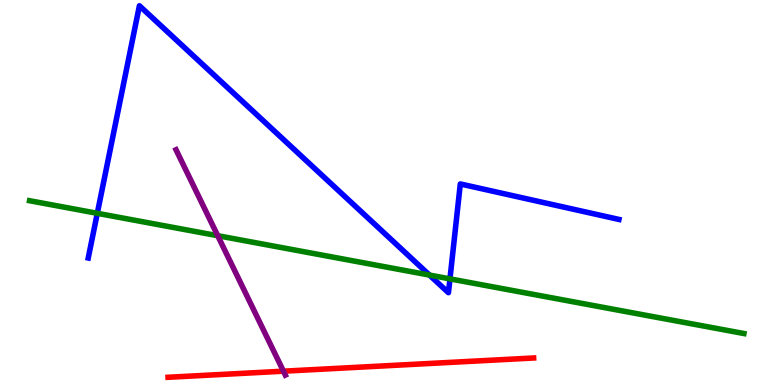[{'lines': ['blue', 'red'], 'intersections': []}, {'lines': ['green', 'red'], 'intersections': []}, {'lines': ['purple', 'red'], 'intersections': [{'x': 3.66, 'y': 0.359}]}, {'lines': ['blue', 'green'], 'intersections': [{'x': 1.26, 'y': 4.46}, {'x': 5.54, 'y': 2.86}, {'x': 5.81, 'y': 2.76}]}, {'lines': ['blue', 'purple'], 'intersections': []}, {'lines': ['green', 'purple'], 'intersections': [{'x': 2.81, 'y': 3.88}]}]